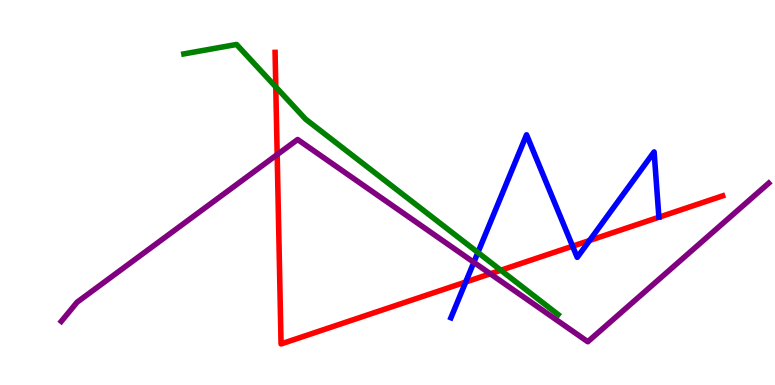[{'lines': ['blue', 'red'], 'intersections': [{'x': 6.01, 'y': 2.67}, {'x': 7.39, 'y': 3.61}, {'x': 7.61, 'y': 3.75}]}, {'lines': ['green', 'red'], 'intersections': [{'x': 3.56, 'y': 7.74}, {'x': 6.46, 'y': 2.98}]}, {'lines': ['purple', 'red'], 'intersections': [{'x': 3.58, 'y': 5.98}, {'x': 6.33, 'y': 2.89}]}, {'lines': ['blue', 'green'], 'intersections': [{'x': 6.17, 'y': 3.44}]}, {'lines': ['blue', 'purple'], 'intersections': [{'x': 6.11, 'y': 3.19}]}, {'lines': ['green', 'purple'], 'intersections': []}]